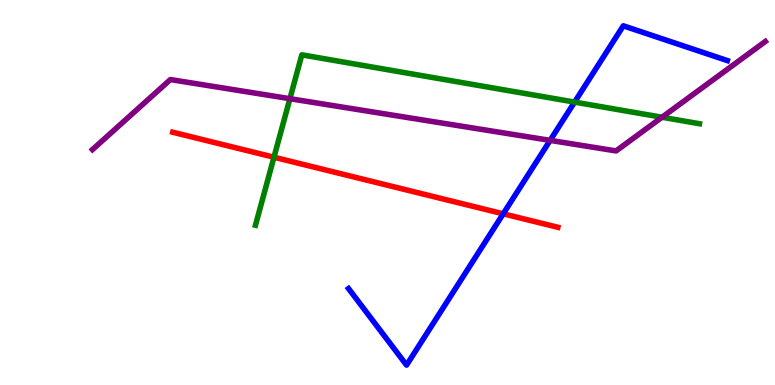[{'lines': ['blue', 'red'], 'intersections': [{'x': 6.49, 'y': 4.45}]}, {'lines': ['green', 'red'], 'intersections': [{'x': 3.54, 'y': 5.92}]}, {'lines': ['purple', 'red'], 'intersections': []}, {'lines': ['blue', 'green'], 'intersections': [{'x': 7.41, 'y': 7.35}]}, {'lines': ['blue', 'purple'], 'intersections': [{'x': 7.1, 'y': 6.35}]}, {'lines': ['green', 'purple'], 'intersections': [{'x': 3.74, 'y': 7.44}, {'x': 8.54, 'y': 6.95}]}]